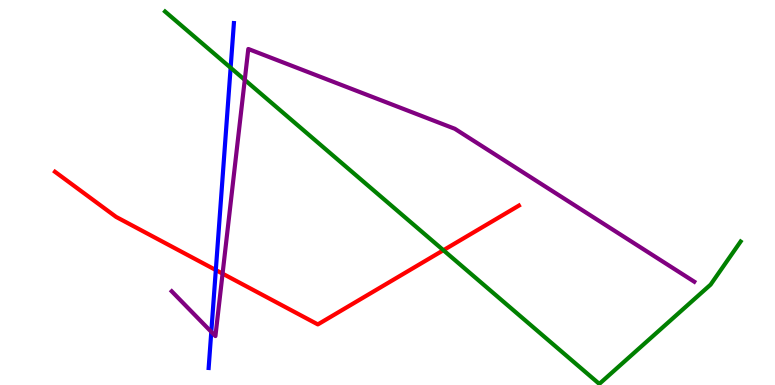[{'lines': ['blue', 'red'], 'intersections': [{'x': 2.78, 'y': 2.99}]}, {'lines': ['green', 'red'], 'intersections': [{'x': 5.72, 'y': 3.5}]}, {'lines': ['purple', 'red'], 'intersections': [{'x': 2.87, 'y': 2.89}]}, {'lines': ['blue', 'green'], 'intersections': [{'x': 2.98, 'y': 8.24}]}, {'lines': ['blue', 'purple'], 'intersections': [{'x': 2.73, 'y': 1.38}]}, {'lines': ['green', 'purple'], 'intersections': [{'x': 3.16, 'y': 7.93}]}]